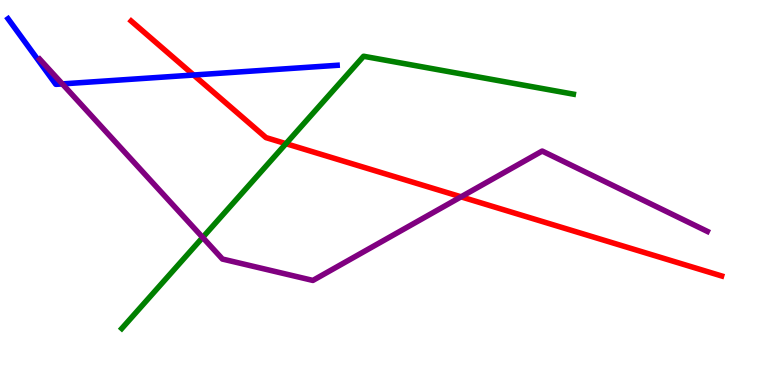[{'lines': ['blue', 'red'], 'intersections': [{'x': 2.5, 'y': 8.05}]}, {'lines': ['green', 'red'], 'intersections': [{'x': 3.69, 'y': 6.27}]}, {'lines': ['purple', 'red'], 'intersections': [{'x': 5.95, 'y': 4.89}]}, {'lines': ['blue', 'green'], 'intersections': []}, {'lines': ['blue', 'purple'], 'intersections': [{'x': 0.804, 'y': 7.82}]}, {'lines': ['green', 'purple'], 'intersections': [{'x': 2.62, 'y': 3.83}]}]